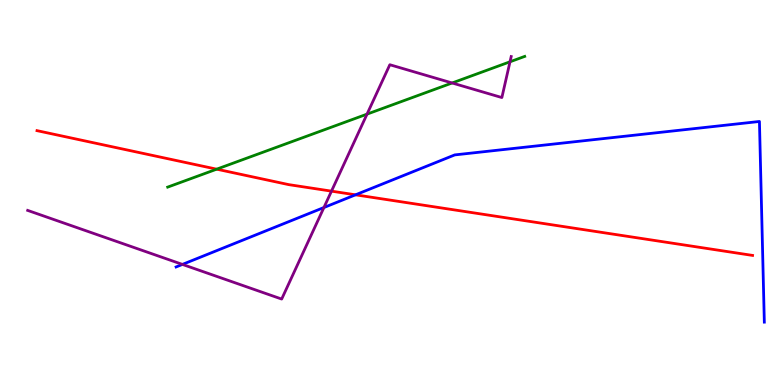[{'lines': ['blue', 'red'], 'intersections': [{'x': 4.59, 'y': 4.94}]}, {'lines': ['green', 'red'], 'intersections': [{'x': 2.8, 'y': 5.61}]}, {'lines': ['purple', 'red'], 'intersections': [{'x': 4.28, 'y': 5.04}]}, {'lines': ['blue', 'green'], 'intersections': []}, {'lines': ['blue', 'purple'], 'intersections': [{'x': 2.35, 'y': 3.13}, {'x': 4.18, 'y': 4.61}]}, {'lines': ['green', 'purple'], 'intersections': [{'x': 4.74, 'y': 7.04}, {'x': 5.83, 'y': 7.84}, {'x': 6.58, 'y': 8.4}]}]